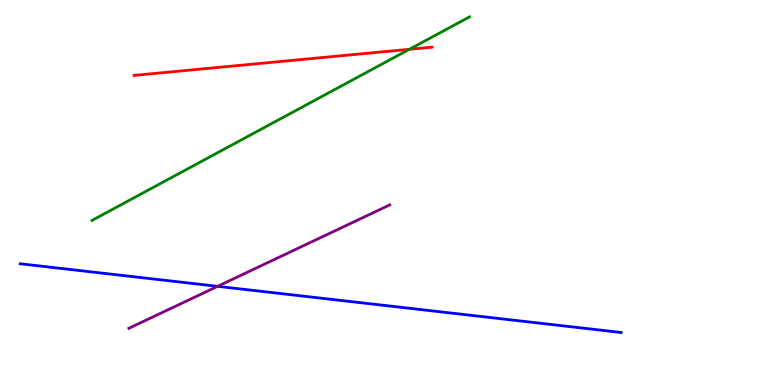[{'lines': ['blue', 'red'], 'intersections': []}, {'lines': ['green', 'red'], 'intersections': [{'x': 5.28, 'y': 8.72}]}, {'lines': ['purple', 'red'], 'intersections': []}, {'lines': ['blue', 'green'], 'intersections': []}, {'lines': ['blue', 'purple'], 'intersections': [{'x': 2.81, 'y': 2.56}]}, {'lines': ['green', 'purple'], 'intersections': []}]